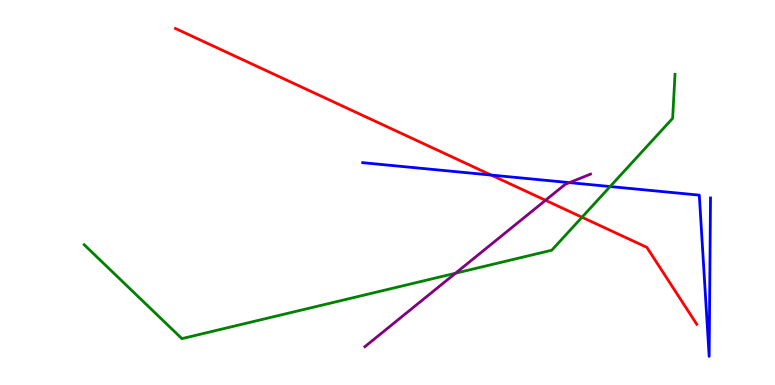[{'lines': ['blue', 'red'], 'intersections': [{'x': 6.34, 'y': 5.45}]}, {'lines': ['green', 'red'], 'intersections': [{'x': 7.51, 'y': 4.36}]}, {'lines': ['purple', 'red'], 'intersections': [{'x': 7.04, 'y': 4.8}]}, {'lines': ['blue', 'green'], 'intersections': [{'x': 7.87, 'y': 5.15}]}, {'lines': ['blue', 'purple'], 'intersections': [{'x': 7.35, 'y': 5.26}]}, {'lines': ['green', 'purple'], 'intersections': [{'x': 5.88, 'y': 2.9}]}]